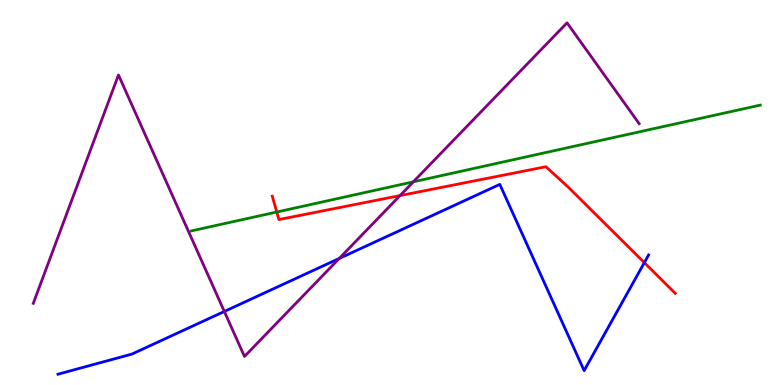[{'lines': ['blue', 'red'], 'intersections': [{'x': 8.31, 'y': 3.18}]}, {'lines': ['green', 'red'], 'intersections': [{'x': 3.57, 'y': 4.49}]}, {'lines': ['purple', 'red'], 'intersections': [{'x': 5.16, 'y': 4.92}]}, {'lines': ['blue', 'green'], 'intersections': []}, {'lines': ['blue', 'purple'], 'intersections': [{'x': 2.89, 'y': 1.91}, {'x': 4.38, 'y': 3.29}]}, {'lines': ['green', 'purple'], 'intersections': [{'x': 5.33, 'y': 5.28}]}]